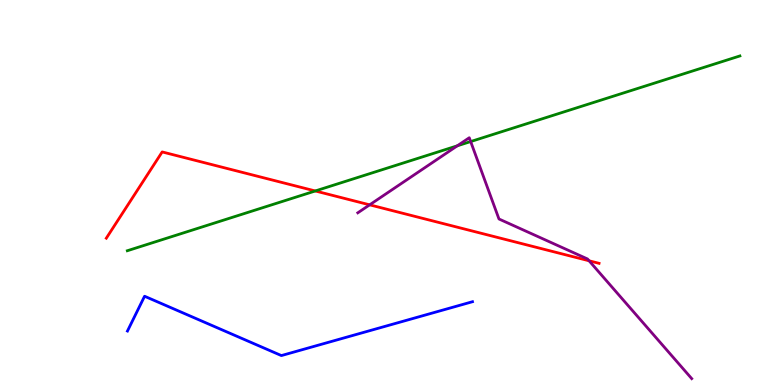[{'lines': ['blue', 'red'], 'intersections': []}, {'lines': ['green', 'red'], 'intersections': [{'x': 4.07, 'y': 5.04}]}, {'lines': ['purple', 'red'], 'intersections': [{'x': 4.77, 'y': 4.68}, {'x': 7.6, 'y': 3.23}]}, {'lines': ['blue', 'green'], 'intersections': []}, {'lines': ['blue', 'purple'], 'intersections': []}, {'lines': ['green', 'purple'], 'intersections': [{'x': 5.9, 'y': 6.21}, {'x': 6.07, 'y': 6.32}]}]